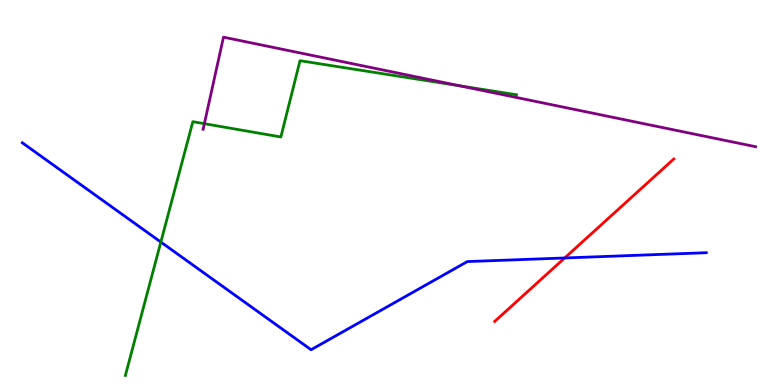[{'lines': ['blue', 'red'], 'intersections': [{'x': 7.29, 'y': 3.3}]}, {'lines': ['green', 'red'], 'intersections': []}, {'lines': ['purple', 'red'], 'intersections': []}, {'lines': ['blue', 'green'], 'intersections': [{'x': 2.08, 'y': 3.71}]}, {'lines': ['blue', 'purple'], 'intersections': []}, {'lines': ['green', 'purple'], 'intersections': [{'x': 2.64, 'y': 6.79}, {'x': 5.94, 'y': 7.77}]}]